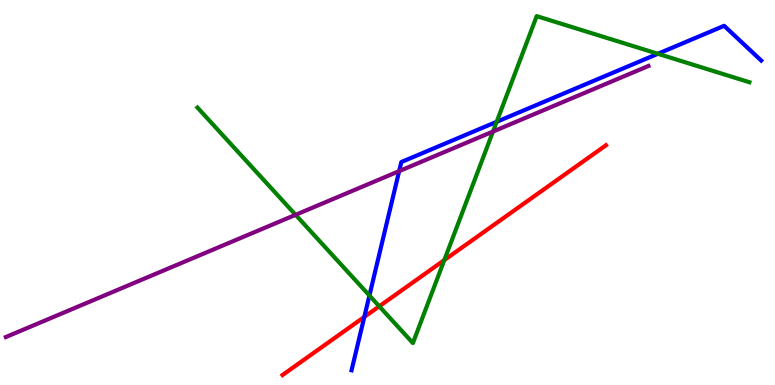[{'lines': ['blue', 'red'], 'intersections': [{'x': 4.7, 'y': 1.77}]}, {'lines': ['green', 'red'], 'intersections': [{'x': 4.89, 'y': 2.04}, {'x': 5.73, 'y': 3.24}]}, {'lines': ['purple', 'red'], 'intersections': []}, {'lines': ['blue', 'green'], 'intersections': [{'x': 4.77, 'y': 2.32}, {'x': 6.41, 'y': 6.84}, {'x': 8.49, 'y': 8.6}]}, {'lines': ['blue', 'purple'], 'intersections': [{'x': 5.15, 'y': 5.56}]}, {'lines': ['green', 'purple'], 'intersections': [{'x': 3.81, 'y': 4.42}, {'x': 6.36, 'y': 6.58}]}]